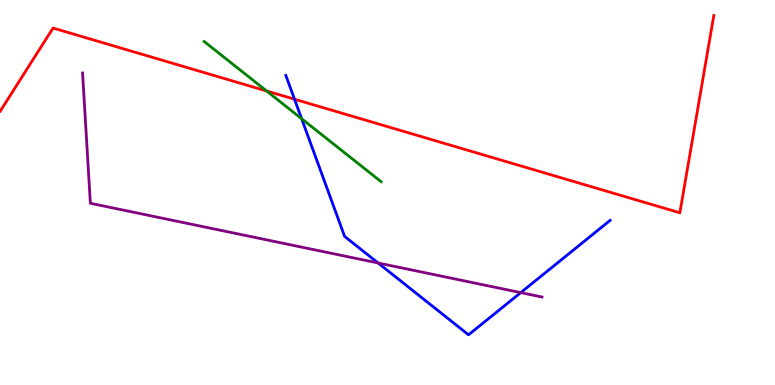[{'lines': ['blue', 'red'], 'intersections': [{'x': 3.8, 'y': 7.42}]}, {'lines': ['green', 'red'], 'intersections': [{'x': 3.44, 'y': 7.64}]}, {'lines': ['purple', 'red'], 'intersections': []}, {'lines': ['blue', 'green'], 'intersections': [{'x': 3.89, 'y': 6.92}]}, {'lines': ['blue', 'purple'], 'intersections': [{'x': 4.88, 'y': 3.17}, {'x': 6.72, 'y': 2.4}]}, {'lines': ['green', 'purple'], 'intersections': []}]